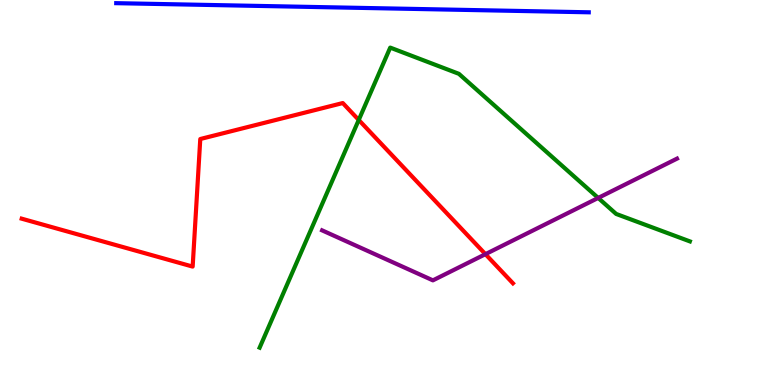[{'lines': ['blue', 'red'], 'intersections': []}, {'lines': ['green', 'red'], 'intersections': [{'x': 4.63, 'y': 6.88}]}, {'lines': ['purple', 'red'], 'intersections': [{'x': 6.26, 'y': 3.4}]}, {'lines': ['blue', 'green'], 'intersections': []}, {'lines': ['blue', 'purple'], 'intersections': []}, {'lines': ['green', 'purple'], 'intersections': [{'x': 7.72, 'y': 4.86}]}]